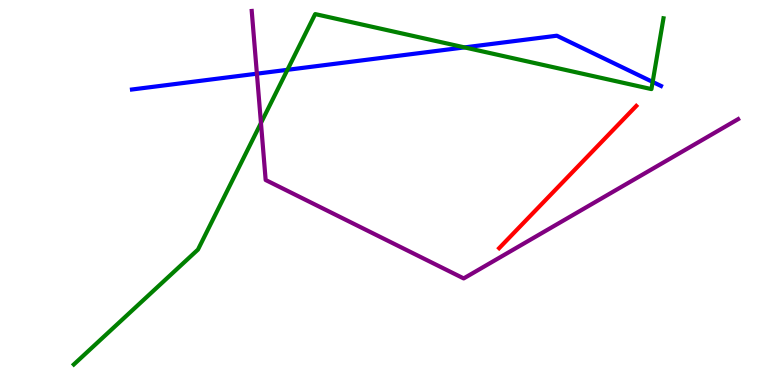[{'lines': ['blue', 'red'], 'intersections': []}, {'lines': ['green', 'red'], 'intersections': []}, {'lines': ['purple', 'red'], 'intersections': []}, {'lines': ['blue', 'green'], 'intersections': [{'x': 3.71, 'y': 8.19}, {'x': 5.99, 'y': 8.77}, {'x': 8.42, 'y': 7.87}]}, {'lines': ['blue', 'purple'], 'intersections': [{'x': 3.31, 'y': 8.09}]}, {'lines': ['green', 'purple'], 'intersections': [{'x': 3.37, 'y': 6.8}]}]